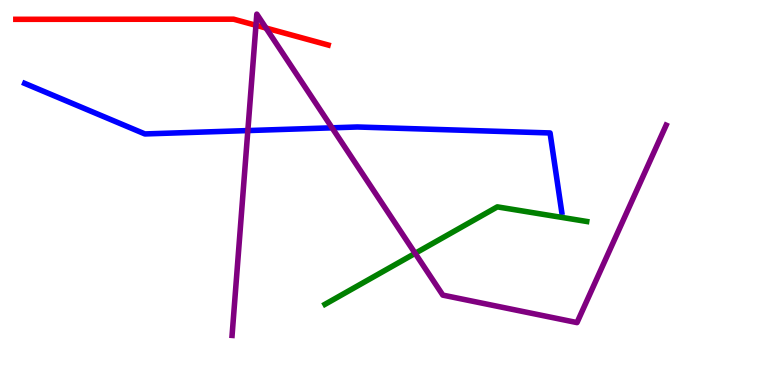[{'lines': ['blue', 'red'], 'intersections': []}, {'lines': ['green', 'red'], 'intersections': []}, {'lines': ['purple', 'red'], 'intersections': [{'x': 3.3, 'y': 9.34}, {'x': 3.43, 'y': 9.27}]}, {'lines': ['blue', 'green'], 'intersections': []}, {'lines': ['blue', 'purple'], 'intersections': [{'x': 3.2, 'y': 6.61}, {'x': 4.28, 'y': 6.68}]}, {'lines': ['green', 'purple'], 'intersections': [{'x': 5.36, 'y': 3.42}]}]